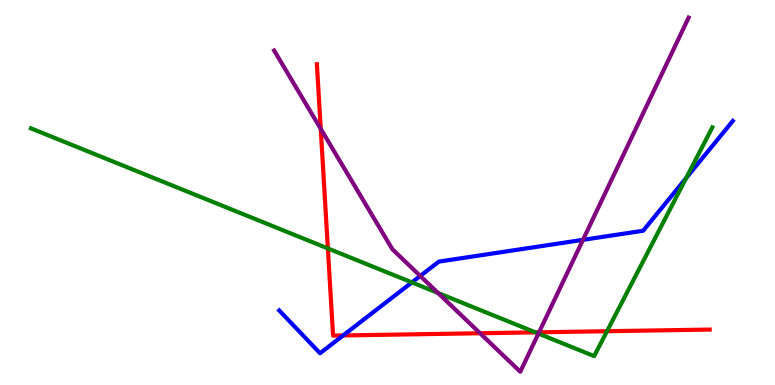[{'lines': ['blue', 'red'], 'intersections': [{'x': 4.43, 'y': 1.29}]}, {'lines': ['green', 'red'], 'intersections': [{'x': 4.23, 'y': 3.55}, {'x': 6.91, 'y': 1.37}, {'x': 7.83, 'y': 1.4}]}, {'lines': ['purple', 'red'], 'intersections': [{'x': 4.14, 'y': 6.65}, {'x': 6.19, 'y': 1.34}, {'x': 6.96, 'y': 1.37}]}, {'lines': ['blue', 'green'], 'intersections': [{'x': 5.31, 'y': 2.67}, {'x': 8.85, 'y': 5.38}]}, {'lines': ['blue', 'purple'], 'intersections': [{'x': 5.42, 'y': 2.83}, {'x': 7.52, 'y': 3.77}]}, {'lines': ['green', 'purple'], 'intersections': [{'x': 5.65, 'y': 2.39}, {'x': 6.95, 'y': 1.34}]}]